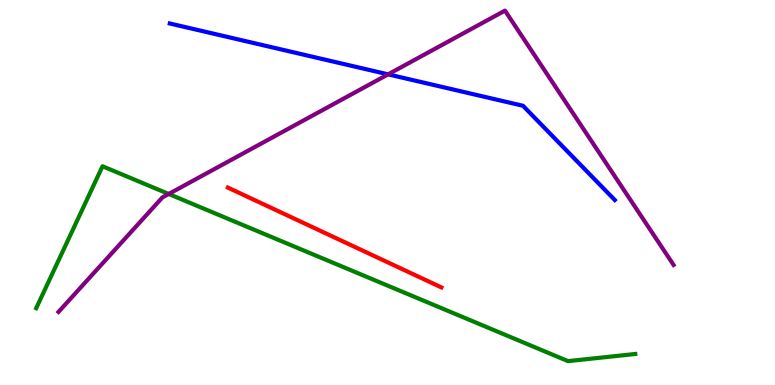[{'lines': ['blue', 'red'], 'intersections': []}, {'lines': ['green', 'red'], 'intersections': []}, {'lines': ['purple', 'red'], 'intersections': []}, {'lines': ['blue', 'green'], 'intersections': []}, {'lines': ['blue', 'purple'], 'intersections': [{'x': 5.01, 'y': 8.07}]}, {'lines': ['green', 'purple'], 'intersections': [{'x': 2.18, 'y': 4.96}]}]